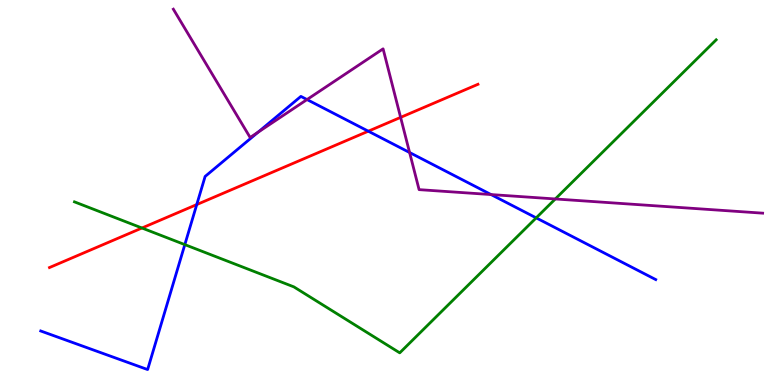[{'lines': ['blue', 'red'], 'intersections': [{'x': 2.54, 'y': 4.69}, {'x': 4.75, 'y': 6.59}]}, {'lines': ['green', 'red'], 'intersections': [{'x': 1.83, 'y': 4.08}]}, {'lines': ['purple', 'red'], 'intersections': [{'x': 5.17, 'y': 6.95}]}, {'lines': ['blue', 'green'], 'intersections': [{'x': 2.38, 'y': 3.65}, {'x': 6.92, 'y': 4.34}]}, {'lines': ['blue', 'purple'], 'intersections': [{'x': 3.33, 'y': 6.57}, {'x': 3.96, 'y': 7.41}, {'x': 5.29, 'y': 6.04}, {'x': 6.34, 'y': 4.95}]}, {'lines': ['green', 'purple'], 'intersections': [{'x': 7.17, 'y': 4.83}]}]